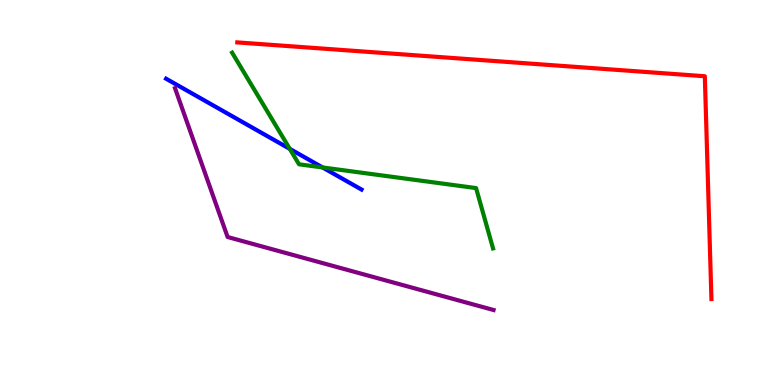[{'lines': ['blue', 'red'], 'intersections': []}, {'lines': ['green', 'red'], 'intersections': []}, {'lines': ['purple', 'red'], 'intersections': []}, {'lines': ['blue', 'green'], 'intersections': [{'x': 3.74, 'y': 6.13}, {'x': 4.16, 'y': 5.65}]}, {'lines': ['blue', 'purple'], 'intersections': []}, {'lines': ['green', 'purple'], 'intersections': []}]